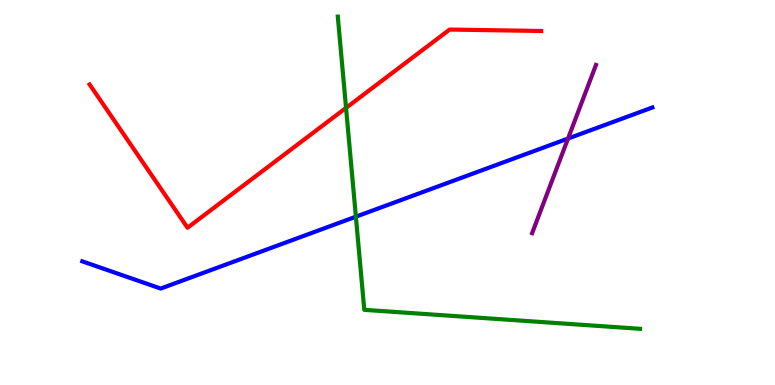[{'lines': ['blue', 'red'], 'intersections': []}, {'lines': ['green', 'red'], 'intersections': [{'x': 4.47, 'y': 7.2}]}, {'lines': ['purple', 'red'], 'intersections': []}, {'lines': ['blue', 'green'], 'intersections': [{'x': 4.59, 'y': 4.37}]}, {'lines': ['blue', 'purple'], 'intersections': [{'x': 7.33, 'y': 6.4}]}, {'lines': ['green', 'purple'], 'intersections': []}]